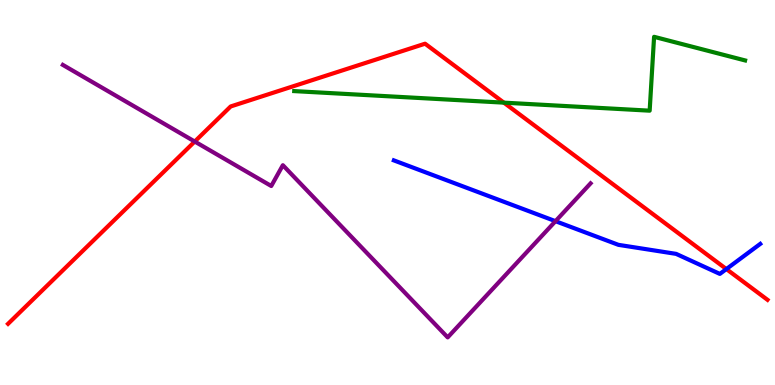[{'lines': ['blue', 'red'], 'intersections': [{'x': 9.37, 'y': 3.01}]}, {'lines': ['green', 'red'], 'intersections': [{'x': 6.5, 'y': 7.33}]}, {'lines': ['purple', 'red'], 'intersections': [{'x': 2.51, 'y': 6.32}]}, {'lines': ['blue', 'green'], 'intersections': []}, {'lines': ['blue', 'purple'], 'intersections': [{'x': 7.17, 'y': 4.26}]}, {'lines': ['green', 'purple'], 'intersections': []}]